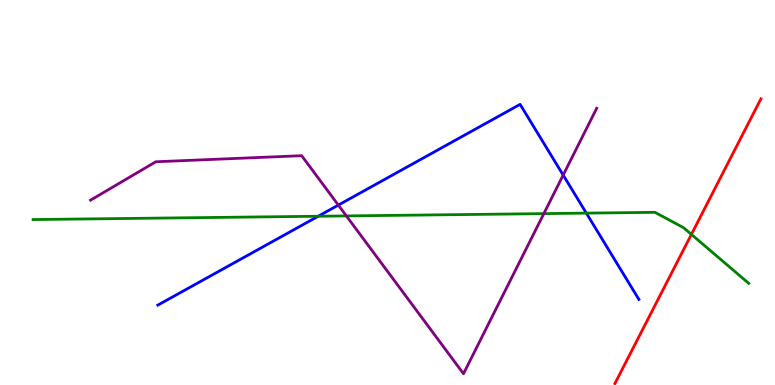[{'lines': ['blue', 'red'], 'intersections': []}, {'lines': ['green', 'red'], 'intersections': [{'x': 8.92, 'y': 3.91}]}, {'lines': ['purple', 'red'], 'intersections': []}, {'lines': ['blue', 'green'], 'intersections': [{'x': 4.11, 'y': 4.38}, {'x': 7.57, 'y': 4.46}]}, {'lines': ['blue', 'purple'], 'intersections': [{'x': 4.37, 'y': 4.67}, {'x': 7.27, 'y': 5.45}]}, {'lines': ['green', 'purple'], 'intersections': [{'x': 4.47, 'y': 4.39}, {'x': 7.02, 'y': 4.45}]}]